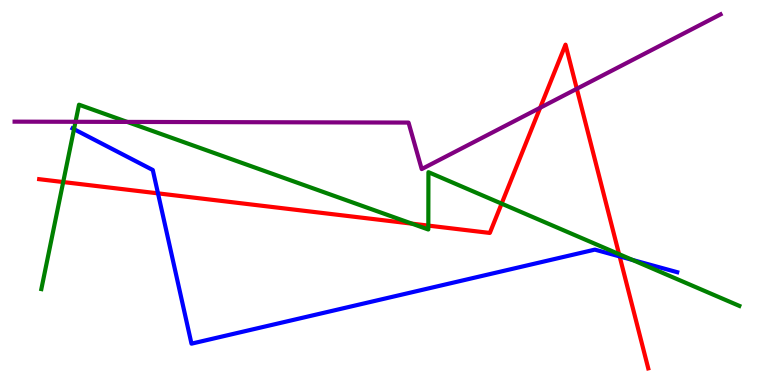[{'lines': ['blue', 'red'], 'intersections': [{'x': 2.04, 'y': 4.98}, {'x': 8.0, 'y': 3.34}]}, {'lines': ['green', 'red'], 'intersections': [{'x': 0.816, 'y': 5.27}, {'x': 5.32, 'y': 4.19}, {'x': 5.53, 'y': 4.14}, {'x': 6.47, 'y': 4.71}, {'x': 7.99, 'y': 3.4}]}, {'lines': ['purple', 'red'], 'intersections': [{'x': 6.97, 'y': 7.2}, {'x': 7.44, 'y': 7.69}]}, {'lines': ['blue', 'green'], 'intersections': [{'x': 0.955, 'y': 6.64}, {'x': 8.16, 'y': 3.25}]}, {'lines': ['blue', 'purple'], 'intersections': []}, {'lines': ['green', 'purple'], 'intersections': [{'x': 0.974, 'y': 6.84}, {'x': 1.64, 'y': 6.83}]}]